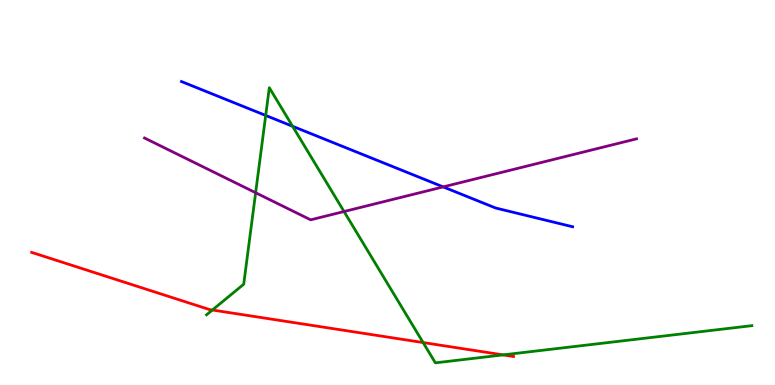[{'lines': ['blue', 'red'], 'intersections': []}, {'lines': ['green', 'red'], 'intersections': [{'x': 2.74, 'y': 1.95}, {'x': 5.46, 'y': 1.1}, {'x': 6.49, 'y': 0.782}]}, {'lines': ['purple', 'red'], 'intersections': []}, {'lines': ['blue', 'green'], 'intersections': [{'x': 3.43, 'y': 7.0}, {'x': 3.78, 'y': 6.72}]}, {'lines': ['blue', 'purple'], 'intersections': [{'x': 5.72, 'y': 5.15}]}, {'lines': ['green', 'purple'], 'intersections': [{'x': 3.3, 'y': 4.99}, {'x': 4.44, 'y': 4.51}]}]